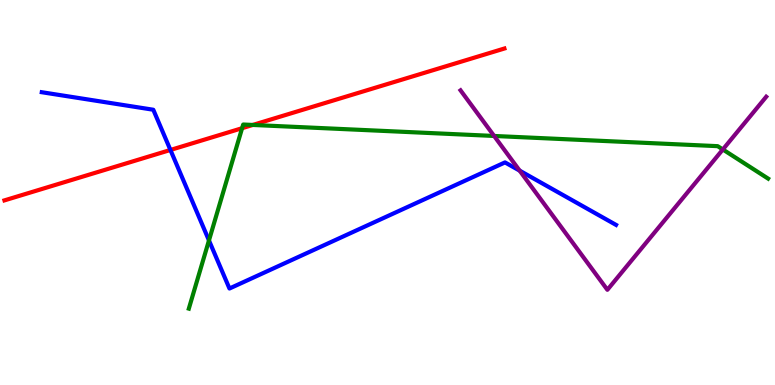[{'lines': ['blue', 'red'], 'intersections': [{'x': 2.2, 'y': 6.1}]}, {'lines': ['green', 'red'], 'intersections': [{'x': 3.12, 'y': 6.67}, {'x': 3.26, 'y': 6.75}]}, {'lines': ['purple', 'red'], 'intersections': []}, {'lines': ['blue', 'green'], 'intersections': [{'x': 2.7, 'y': 3.76}]}, {'lines': ['blue', 'purple'], 'intersections': [{'x': 6.71, 'y': 5.57}]}, {'lines': ['green', 'purple'], 'intersections': [{'x': 6.38, 'y': 6.47}, {'x': 9.33, 'y': 6.12}]}]